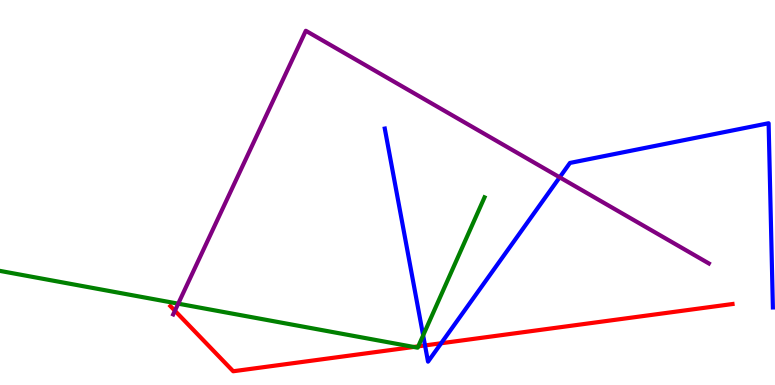[{'lines': ['blue', 'red'], 'intersections': [{'x': 5.48, 'y': 1.03}, {'x': 5.69, 'y': 1.08}]}, {'lines': ['green', 'red'], 'intersections': [{'x': 5.34, 'y': 0.988}, {'x': 5.4, 'y': 1.0}]}, {'lines': ['purple', 'red'], 'intersections': [{'x': 2.26, 'y': 1.93}]}, {'lines': ['blue', 'green'], 'intersections': [{'x': 5.46, 'y': 1.29}]}, {'lines': ['blue', 'purple'], 'intersections': [{'x': 7.22, 'y': 5.39}]}, {'lines': ['green', 'purple'], 'intersections': [{'x': 2.3, 'y': 2.11}]}]